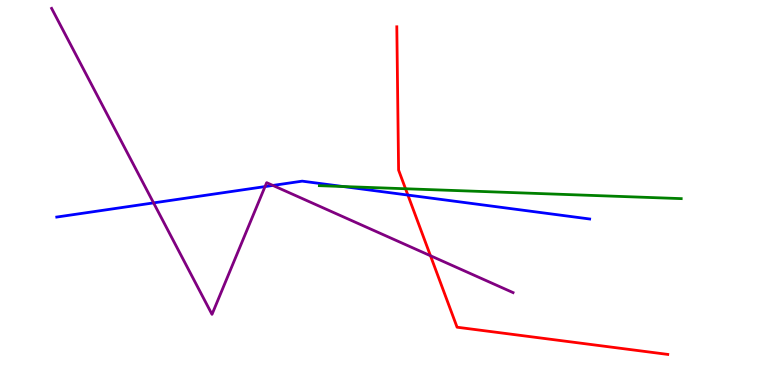[{'lines': ['blue', 'red'], 'intersections': [{'x': 5.26, 'y': 4.93}]}, {'lines': ['green', 'red'], 'intersections': [{'x': 5.23, 'y': 5.1}]}, {'lines': ['purple', 'red'], 'intersections': [{'x': 5.55, 'y': 3.36}]}, {'lines': ['blue', 'green'], 'intersections': [{'x': 4.43, 'y': 5.16}]}, {'lines': ['blue', 'purple'], 'intersections': [{'x': 1.98, 'y': 4.73}, {'x': 3.42, 'y': 5.15}, {'x': 3.52, 'y': 5.18}]}, {'lines': ['green', 'purple'], 'intersections': []}]